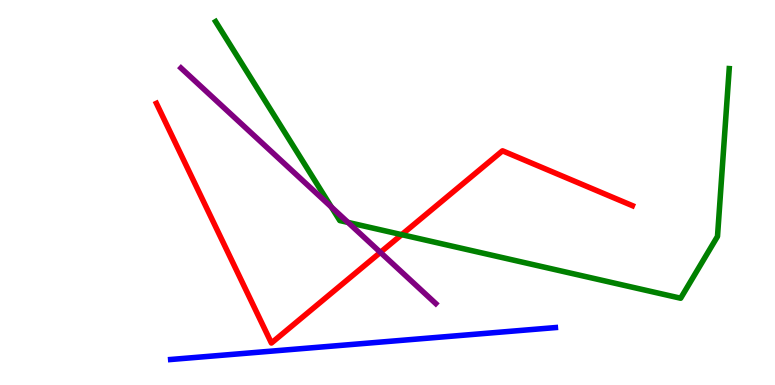[{'lines': ['blue', 'red'], 'intersections': []}, {'lines': ['green', 'red'], 'intersections': [{'x': 5.18, 'y': 3.91}]}, {'lines': ['purple', 'red'], 'intersections': [{'x': 4.91, 'y': 3.45}]}, {'lines': ['blue', 'green'], 'intersections': []}, {'lines': ['blue', 'purple'], 'intersections': []}, {'lines': ['green', 'purple'], 'intersections': [{'x': 4.28, 'y': 4.62}, {'x': 4.49, 'y': 4.22}]}]